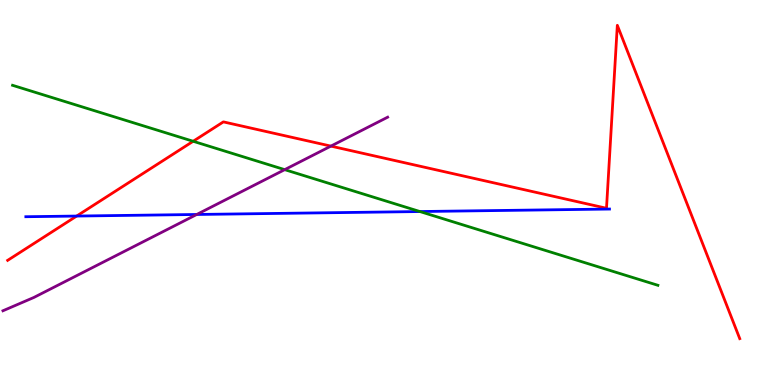[{'lines': ['blue', 'red'], 'intersections': [{'x': 0.989, 'y': 4.39}]}, {'lines': ['green', 'red'], 'intersections': [{'x': 2.49, 'y': 6.33}]}, {'lines': ['purple', 'red'], 'intersections': [{'x': 4.27, 'y': 6.2}]}, {'lines': ['blue', 'green'], 'intersections': [{'x': 5.42, 'y': 4.51}]}, {'lines': ['blue', 'purple'], 'intersections': [{'x': 2.54, 'y': 4.43}]}, {'lines': ['green', 'purple'], 'intersections': [{'x': 3.67, 'y': 5.59}]}]